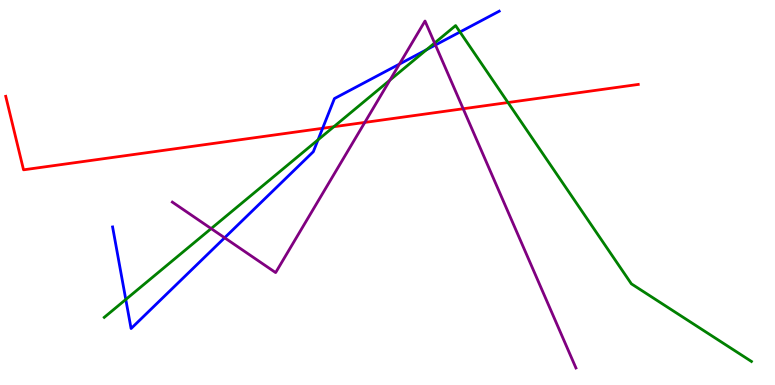[{'lines': ['blue', 'red'], 'intersections': [{'x': 4.16, 'y': 6.67}]}, {'lines': ['green', 'red'], 'intersections': [{'x': 4.31, 'y': 6.71}, {'x': 6.55, 'y': 7.34}]}, {'lines': ['purple', 'red'], 'intersections': [{'x': 4.71, 'y': 6.82}, {'x': 5.98, 'y': 7.18}]}, {'lines': ['blue', 'green'], 'intersections': [{'x': 1.62, 'y': 2.22}, {'x': 4.1, 'y': 6.37}, {'x': 5.5, 'y': 8.71}, {'x': 5.94, 'y': 9.17}]}, {'lines': ['blue', 'purple'], 'intersections': [{'x': 2.9, 'y': 3.82}, {'x': 5.15, 'y': 8.34}, {'x': 5.62, 'y': 8.83}]}, {'lines': ['green', 'purple'], 'intersections': [{'x': 2.72, 'y': 4.06}, {'x': 5.03, 'y': 7.92}, {'x': 5.61, 'y': 8.88}]}]